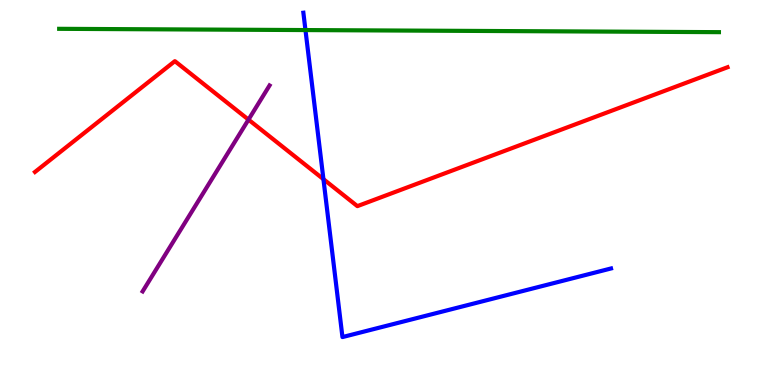[{'lines': ['blue', 'red'], 'intersections': [{'x': 4.17, 'y': 5.35}]}, {'lines': ['green', 'red'], 'intersections': []}, {'lines': ['purple', 'red'], 'intersections': [{'x': 3.21, 'y': 6.89}]}, {'lines': ['blue', 'green'], 'intersections': [{'x': 3.94, 'y': 9.22}]}, {'lines': ['blue', 'purple'], 'intersections': []}, {'lines': ['green', 'purple'], 'intersections': []}]